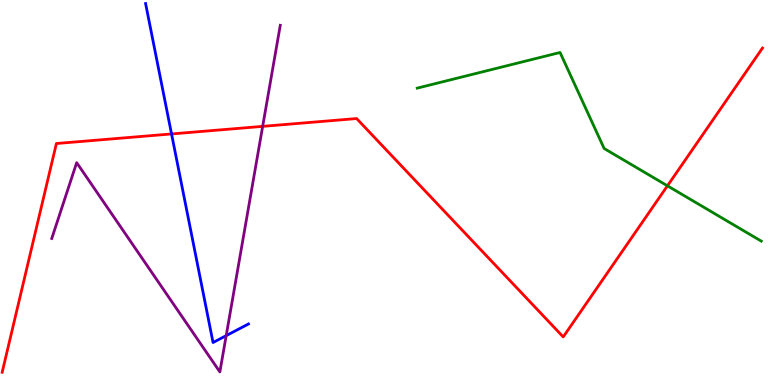[{'lines': ['blue', 'red'], 'intersections': [{'x': 2.21, 'y': 6.52}]}, {'lines': ['green', 'red'], 'intersections': [{'x': 8.61, 'y': 5.17}]}, {'lines': ['purple', 'red'], 'intersections': [{'x': 3.39, 'y': 6.72}]}, {'lines': ['blue', 'green'], 'intersections': []}, {'lines': ['blue', 'purple'], 'intersections': [{'x': 2.92, 'y': 1.28}]}, {'lines': ['green', 'purple'], 'intersections': []}]